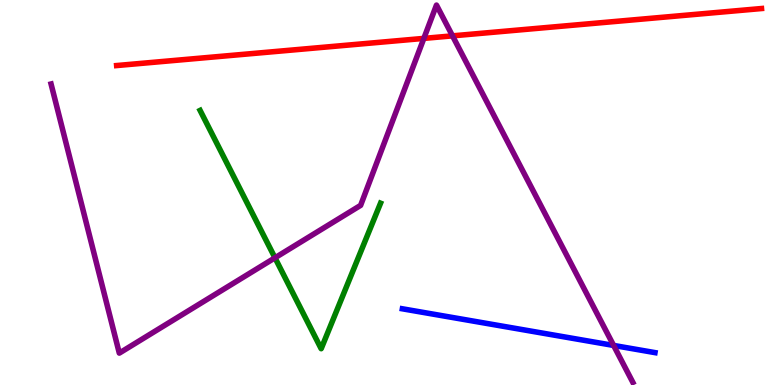[{'lines': ['blue', 'red'], 'intersections': []}, {'lines': ['green', 'red'], 'intersections': []}, {'lines': ['purple', 'red'], 'intersections': [{'x': 5.47, 'y': 9.0}, {'x': 5.84, 'y': 9.07}]}, {'lines': ['blue', 'green'], 'intersections': []}, {'lines': ['blue', 'purple'], 'intersections': [{'x': 7.92, 'y': 1.03}]}, {'lines': ['green', 'purple'], 'intersections': [{'x': 3.55, 'y': 3.3}]}]